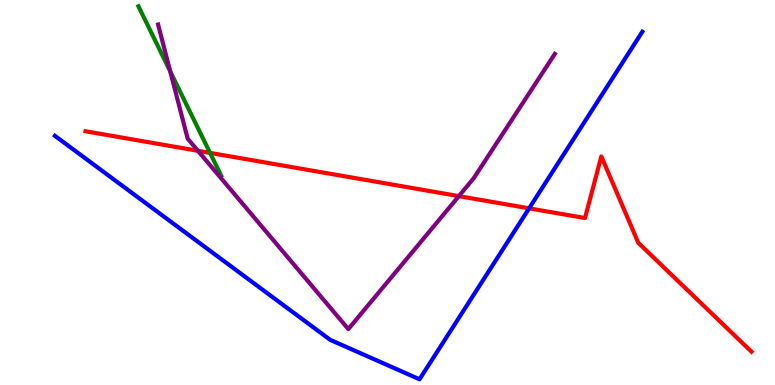[{'lines': ['blue', 'red'], 'intersections': [{'x': 6.83, 'y': 4.59}]}, {'lines': ['green', 'red'], 'intersections': [{'x': 2.71, 'y': 6.03}]}, {'lines': ['purple', 'red'], 'intersections': [{'x': 2.55, 'y': 6.08}, {'x': 5.92, 'y': 4.91}]}, {'lines': ['blue', 'green'], 'intersections': []}, {'lines': ['blue', 'purple'], 'intersections': []}, {'lines': ['green', 'purple'], 'intersections': [{'x': 2.2, 'y': 8.14}]}]